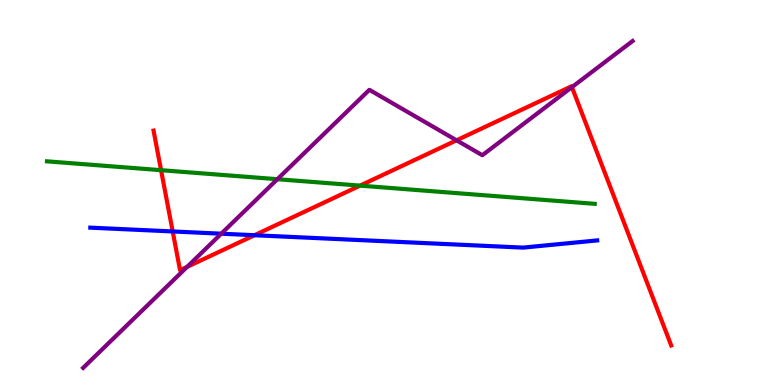[{'lines': ['blue', 'red'], 'intersections': [{'x': 2.23, 'y': 3.99}, {'x': 3.28, 'y': 3.89}]}, {'lines': ['green', 'red'], 'intersections': [{'x': 2.08, 'y': 5.58}, {'x': 4.65, 'y': 5.18}]}, {'lines': ['purple', 'red'], 'intersections': [{'x': 2.41, 'y': 3.07}, {'x': 5.89, 'y': 6.36}, {'x': 7.38, 'y': 7.74}]}, {'lines': ['blue', 'green'], 'intersections': []}, {'lines': ['blue', 'purple'], 'intersections': [{'x': 2.86, 'y': 3.93}]}, {'lines': ['green', 'purple'], 'intersections': [{'x': 3.58, 'y': 5.35}]}]